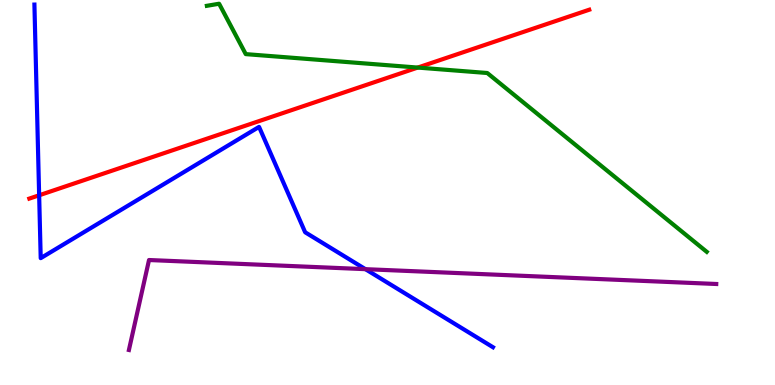[{'lines': ['blue', 'red'], 'intersections': [{'x': 0.505, 'y': 4.93}]}, {'lines': ['green', 'red'], 'intersections': [{'x': 5.39, 'y': 8.24}]}, {'lines': ['purple', 'red'], 'intersections': []}, {'lines': ['blue', 'green'], 'intersections': []}, {'lines': ['blue', 'purple'], 'intersections': [{'x': 4.72, 'y': 3.01}]}, {'lines': ['green', 'purple'], 'intersections': []}]